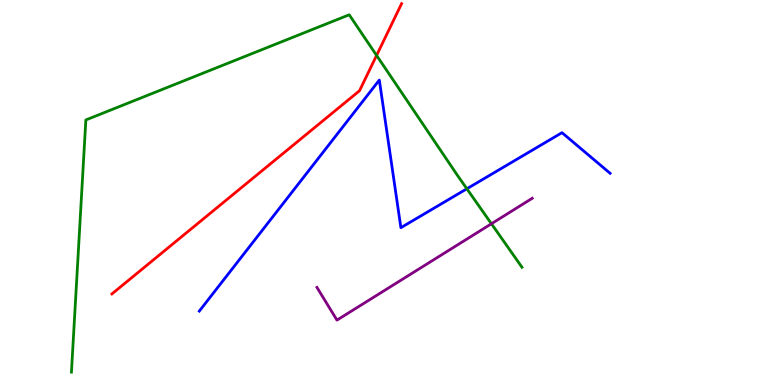[{'lines': ['blue', 'red'], 'intersections': []}, {'lines': ['green', 'red'], 'intersections': [{'x': 4.86, 'y': 8.56}]}, {'lines': ['purple', 'red'], 'intersections': []}, {'lines': ['blue', 'green'], 'intersections': [{'x': 6.02, 'y': 5.1}]}, {'lines': ['blue', 'purple'], 'intersections': []}, {'lines': ['green', 'purple'], 'intersections': [{'x': 6.34, 'y': 4.19}]}]